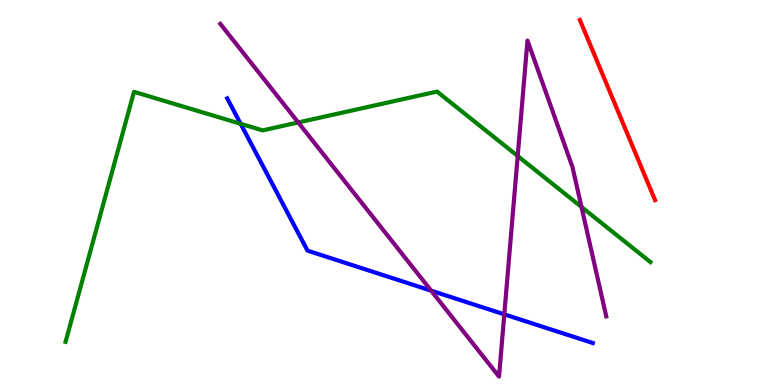[{'lines': ['blue', 'red'], 'intersections': []}, {'lines': ['green', 'red'], 'intersections': []}, {'lines': ['purple', 'red'], 'intersections': []}, {'lines': ['blue', 'green'], 'intersections': [{'x': 3.11, 'y': 6.78}]}, {'lines': ['blue', 'purple'], 'intersections': [{'x': 5.56, 'y': 2.45}, {'x': 6.51, 'y': 1.84}]}, {'lines': ['green', 'purple'], 'intersections': [{'x': 3.85, 'y': 6.82}, {'x': 6.68, 'y': 5.95}, {'x': 7.5, 'y': 4.62}]}]